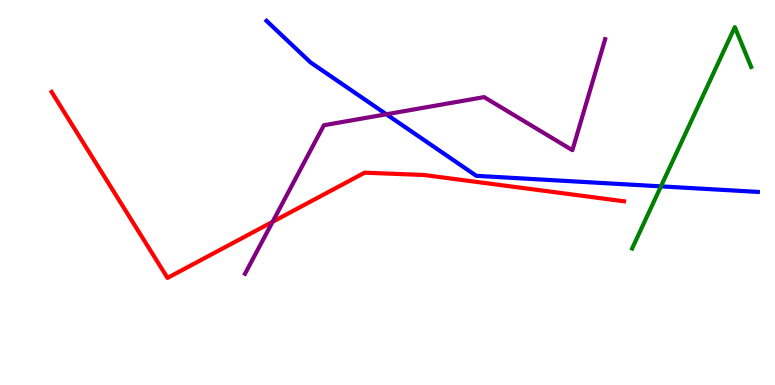[{'lines': ['blue', 'red'], 'intersections': []}, {'lines': ['green', 'red'], 'intersections': []}, {'lines': ['purple', 'red'], 'intersections': [{'x': 3.52, 'y': 4.24}]}, {'lines': ['blue', 'green'], 'intersections': [{'x': 8.53, 'y': 5.16}]}, {'lines': ['blue', 'purple'], 'intersections': [{'x': 4.99, 'y': 7.03}]}, {'lines': ['green', 'purple'], 'intersections': []}]